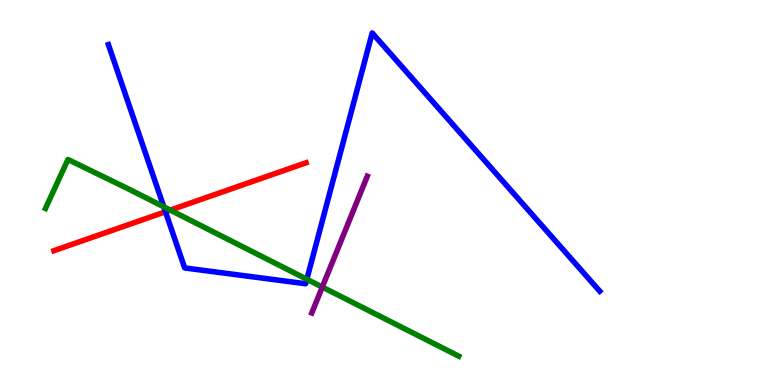[{'lines': ['blue', 'red'], 'intersections': [{'x': 2.14, 'y': 4.5}]}, {'lines': ['green', 'red'], 'intersections': [{'x': 2.2, 'y': 4.54}]}, {'lines': ['purple', 'red'], 'intersections': []}, {'lines': ['blue', 'green'], 'intersections': [{'x': 2.11, 'y': 4.63}, {'x': 3.96, 'y': 2.75}]}, {'lines': ['blue', 'purple'], 'intersections': []}, {'lines': ['green', 'purple'], 'intersections': [{'x': 4.16, 'y': 2.54}]}]